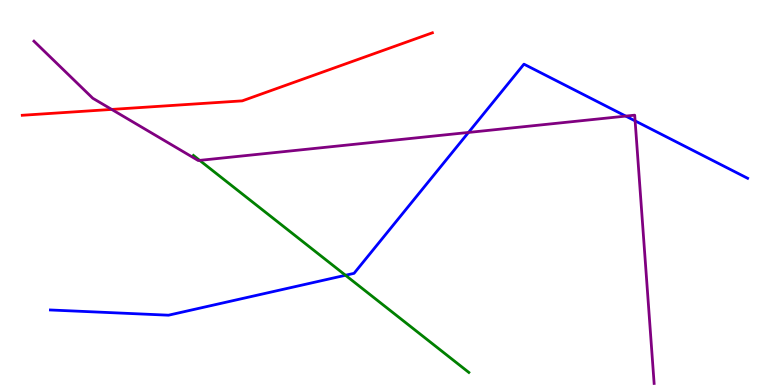[{'lines': ['blue', 'red'], 'intersections': []}, {'lines': ['green', 'red'], 'intersections': []}, {'lines': ['purple', 'red'], 'intersections': [{'x': 1.44, 'y': 7.16}]}, {'lines': ['blue', 'green'], 'intersections': [{'x': 4.46, 'y': 2.85}]}, {'lines': ['blue', 'purple'], 'intersections': [{'x': 6.05, 'y': 6.56}, {'x': 8.07, 'y': 6.98}, {'x': 8.2, 'y': 6.86}]}, {'lines': ['green', 'purple'], 'intersections': [{'x': 2.58, 'y': 5.83}]}]